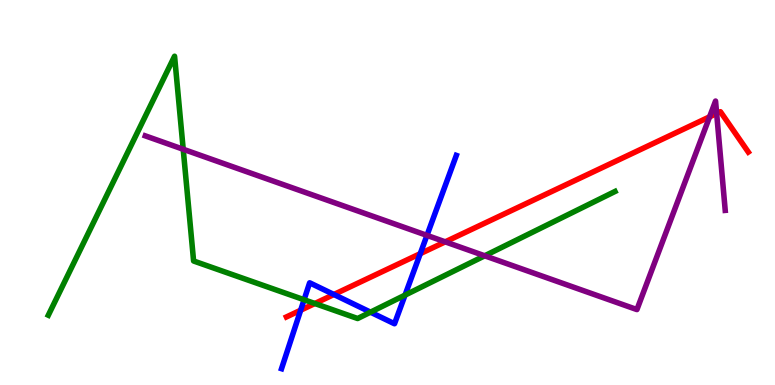[{'lines': ['blue', 'red'], 'intersections': [{'x': 3.88, 'y': 1.94}, {'x': 4.31, 'y': 2.35}, {'x': 5.42, 'y': 3.41}]}, {'lines': ['green', 'red'], 'intersections': [{'x': 4.06, 'y': 2.12}]}, {'lines': ['purple', 'red'], 'intersections': [{'x': 5.75, 'y': 3.72}, {'x': 9.16, 'y': 6.97}, {'x': 9.25, 'y': 7.05}]}, {'lines': ['blue', 'green'], 'intersections': [{'x': 3.92, 'y': 2.21}, {'x': 4.78, 'y': 1.89}, {'x': 5.23, 'y': 2.33}]}, {'lines': ['blue', 'purple'], 'intersections': [{'x': 5.51, 'y': 3.89}]}, {'lines': ['green', 'purple'], 'intersections': [{'x': 2.36, 'y': 6.12}, {'x': 6.25, 'y': 3.36}]}]